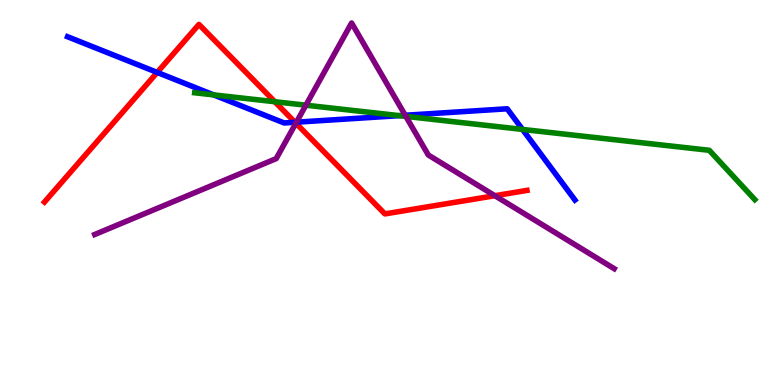[{'lines': ['blue', 'red'], 'intersections': [{'x': 2.03, 'y': 8.12}, {'x': 3.81, 'y': 6.82}]}, {'lines': ['green', 'red'], 'intersections': [{'x': 3.55, 'y': 7.36}]}, {'lines': ['purple', 'red'], 'intersections': [{'x': 3.82, 'y': 6.8}, {'x': 6.39, 'y': 4.92}]}, {'lines': ['blue', 'green'], 'intersections': [{'x': 2.76, 'y': 7.54}, {'x': 5.15, 'y': 7.0}, {'x': 6.74, 'y': 6.64}]}, {'lines': ['blue', 'purple'], 'intersections': [{'x': 3.83, 'y': 6.83}, {'x': 5.23, 'y': 7.01}]}, {'lines': ['green', 'purple'], 'intersections': [{'x': 3.95, 'y': 7.27}, {'x': 5.24, 'y': 6.98}]}]